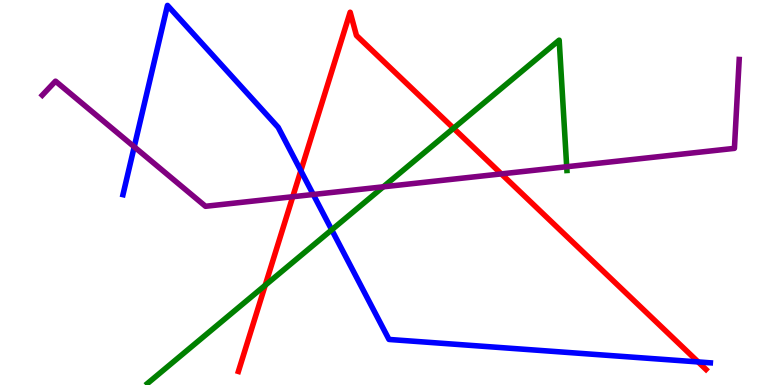[{'lines': ['blue', 'red'], 'intersections': [{'x': 3.88, 'y': 5.57}, {'x': 9.01, 'y': 0.599}]}, {'lines': ['green', 'red'], 'intersections': [{'x': 3.42, 'y': 2.59}, {'x': 5.85, 'y': 6.67}]}, {'lines': ['purple', 'red'], 'intersections': [{'x': 3.78, 'y': 4.89}, {'x': 6.47, 'y': 5.48}]}, {'lines': ['blue', 'green'], 'intersections': [{'x': 4.28, 'y': 4.03}]}, {'lines': ['blue', 'purple'], 'intersections': [{'x': 1.73, 'y': 6.19}, {'x': 4.04, 'y': 4.95}]}, {'lines': ['green', 'purple'], 'intersections': [{'x': 4.95, 'y': 5.15}, {'x': 7.31, 'y': 5.67}]}]